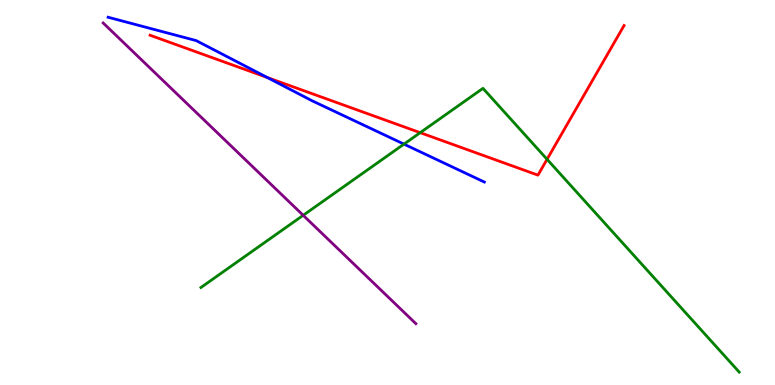[{'lines': ['blue', 'red'], 'intersections': [{'x': 3.45, 'y': 7.99}]}, {'lines': ['green', 'red'], 'intersections': [{'x': 5.42, 'y': 6.55}, {'x': 7.06, 'y': 5.86}]}, {'lines': ['purple', 'red'], 'intersections': []}, {'lines': ['blue', 'green'], 'intersections': [{'x': 5.21, 'y': 6.26}]}, {'lines': ['blue', 'purple'], 'intersections': []}, {'lines': ['green', 'purple'], 'intersections': [{'x': 3.91, 'y': 4.41}]}]